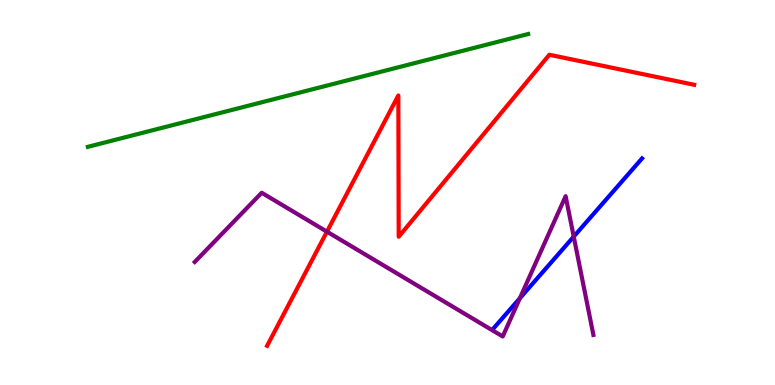[{'lines': ['blue', 'red'], 'intersections': []}, {'lines': ['green', 'red'], 'intersections': []}, {'lines': ['purple', 'red'], 'intersections': [{'x': 4.22, 'y': 3.98}]}, {'lines': ['blue', 'green'], 'intersections': []}, {'lines': ['blue', 'purple'], 'intersections': [{'x': 6.71, 'y': 2.25}, {'x': 7.4, 'y': 3.85}]}, {'lines': ['green', 'purple'], 'intersections': []}]